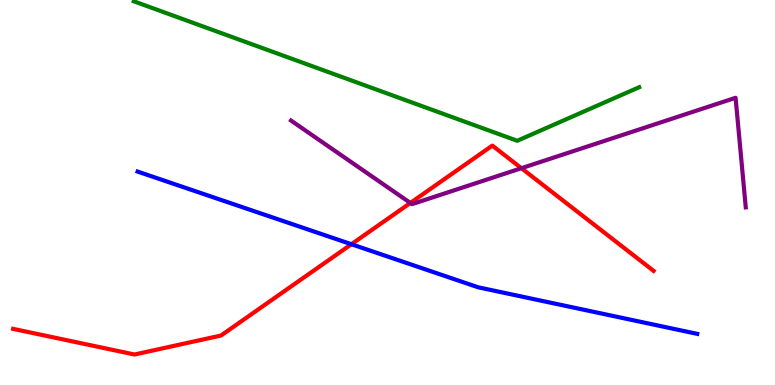[{'lines': ['blue', 'red'], 'intersections': [{'x': 4.53, 'y': 3.66}]}, {'lines': ['green', 'red'], 'intersections': []}, {'lines': ['purple', 'red'], 'intersections': [{'x': 5.3, 'y': 4.73}, {'x': 6.73, 'y': 5.63}]}, {'lines': ['blue', 'green'], 'intersections': []}, {'lines': ['blue', 'purple'], 'intersections': []}, {'lines': ['green', 'purple'], 'intersections': []}]